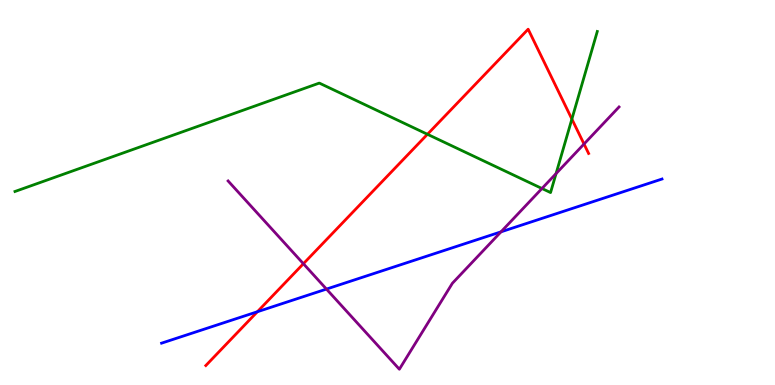[{'lines': ['blue', 'red'], 'intersections': [{'x': 3.32, 'y': 1.9}]}, {'lines': ['green', 'red'], 'intersections': [{'x': 5.52, 'y': 6.51}, {'x': 7.38, 'y': 6.91}]}, {'lines': ['purple', 'red'], 'intersections': [{'x': 3.91, 'y': 3.15}, {'x': 7.54, 'y': 6.26}]}, {'lines': ['blue', 'green'], 'intersections': []}, {'lines': ['blue', 'purple'], 'intersections': [{'x': 4.21, 'y': 2.49}, {'x': 6.46, 'y': 3.98}]}, {'lines': ['green', 'purple'], 'intersections': [{'x': 6.99, 'y': 5.1}, {'x': 7.18, 'y': 5.49}]}]